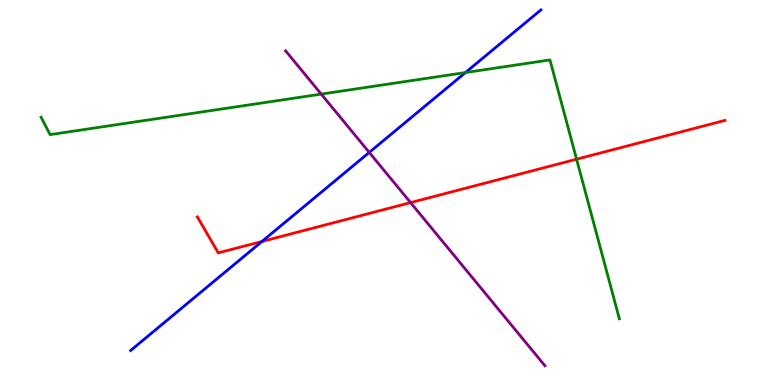[{'lines': ['blue', 'red'], 'intersections': [{'x': 3.38, 'y': 3.73}]}, {'lines': ['green', 'red'], 'intersections': [{'x': 7.44, 'y': 5.86}]}, {'lines': ['purple', 'red'], 'intersections': [{'x': 5.3, 'y': 4.74}]}, {'lines': ['blue', 'green'], 'intersections': [{'x': 6.01, 'y': 8.12}]}, {'lines': ['blue', 'purple'], 'intersections': [{'x': 4.76, 'y': 6.04}]}, {'lines': ['green', 'purple'], 'intersections': [{'x': 4.15, 'y': 7.56}]}]